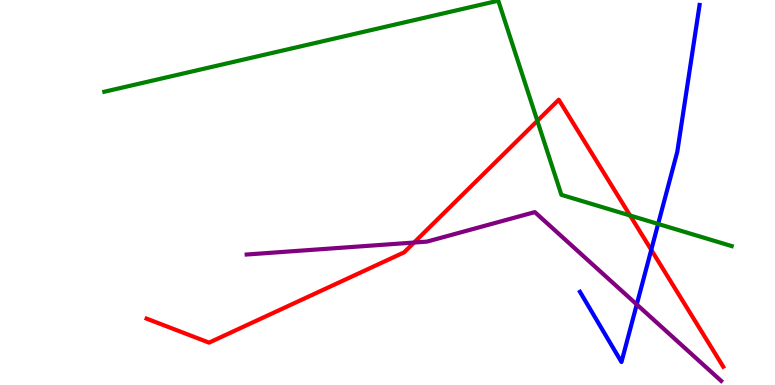[{'lines': ['blue', 'red'], 'intersections': [{'x': 8.4, 'y': 3.51}]}, {'lines': ['green', 'red'], 'intersections': [{'x': 6.93, 'y': 6.86}, {'x': 8.13, 'y': 4.4}]}, {'lines': ['purple', 'red'], 'intersections': [{'x': 5.34, 'y': 3.7}]}, {'lines': ['blue', 'green'], 'intersections': [{'x': 8.49, 'y': 4.18}]}, {'lines': ['blue', 'purple'], 'intersections': [{'x': 8.22, 'y': 2.09}]}, {'lines': ['green', 'purple'], 'intersections': []}]